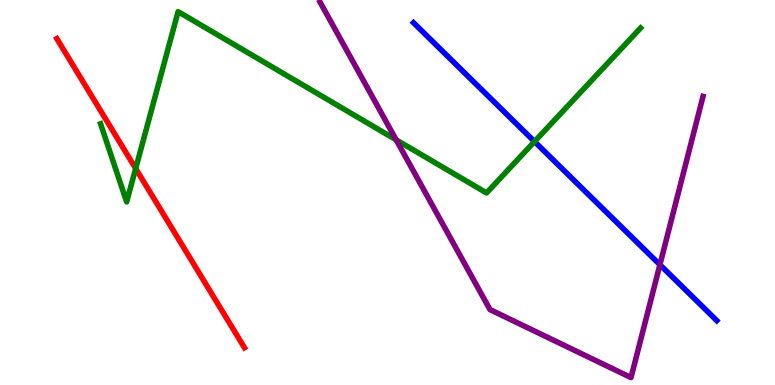[{'lines': ['blue', 'red'], 'intersections': []}, {'lines': ['green', 'red'], 'intersections': [{'x': 1.75, 'y': 5.62}]}, {'lines': ['purple', 'red'], 'intersections': []}, {'lines': ['blue', 'green'], 'intersections': [{'x': 6.9, 'y': 6.32}]}, {'lines': ['blue', 'purple'], 'intersections': [{'x': 8.52, 'y': 3.12}]}, {'lines': ['green', 'purple'], 'intersections': [{'x': 5.11, 'y': 6.37}]}]